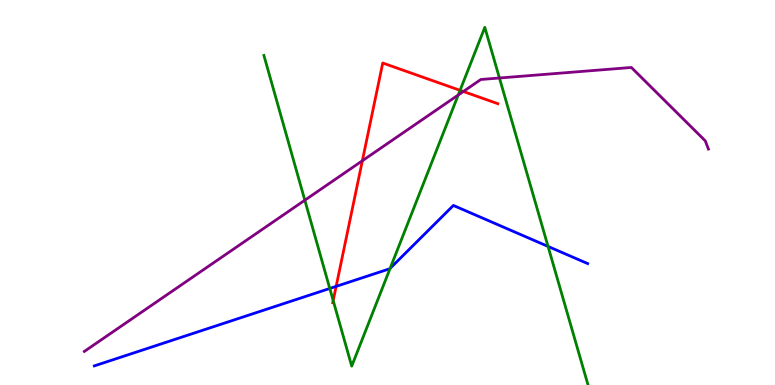[{'lines': ['blue', 'red'], 'intersections': [{'x': 4.34, 'y': 2.56}]}, {'lines': ['green', 'red'], 'intersections': [{'x': 4.3, 'y': 2.19}, {'x': 5.94, 'y': 7.65}]}, {'lines': ['purple', 'red'], 'intersections': [{'x': 4.68, 'y': 5.82}, {'x': 5.98, 'y': 7.62}]}, {'lines': ['blue', 'green'], 'intersections': [{'x': 4.26, 'y': 2.51}, {'x': 5.03, 'y': 3.03}, {'x': 7.07, 'y': 3.6}]}, {'lines': ['blue', 'purple'], 'intersections': []}, {'lines': ['green', 'purple'], 'intersections': [{'x': 3.93, 'y': 4.8}, {'x': 5.91, 'y': 7.53}, {'x': 6.44, 'y': 7.97}]}]